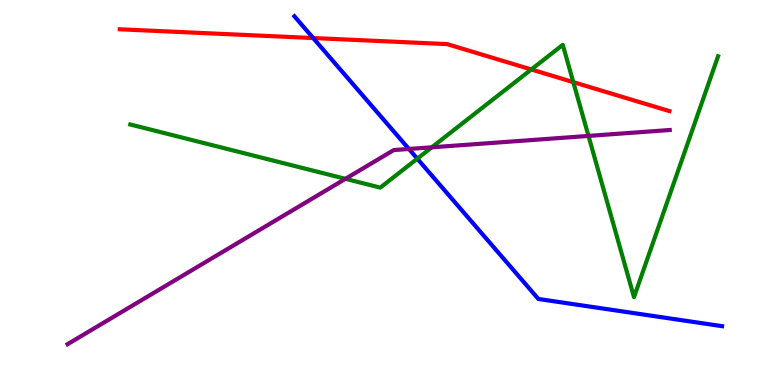[{'lines': ['blue', 'red'], 'intersections': [{'x': 4.04, 'y': 9.01}]}, {'lines': ['green', 'red'], 'intersections': [{'x': 6.86, 'y': 8.2}, {'x': 7.4, 'y': 7.87}]}, {'lines': ['purple', 'red'], 'intersections': []}, {'lines': ['blue', 'green'], 'intersections': [{'x': 5.38, 'y': 5.88}]}, {'lines': ['blue', 'purple'], 'intersections': [{'x': 5.28, 'y': 6.13}]}, {'lines': ['green', 'purple'], 'intersections': [{'x': 4.46, 'y': 5.36}, {'x': 5.57, 'y': 6.17}, {'x': 7.59, 'y': 6.47}]}]